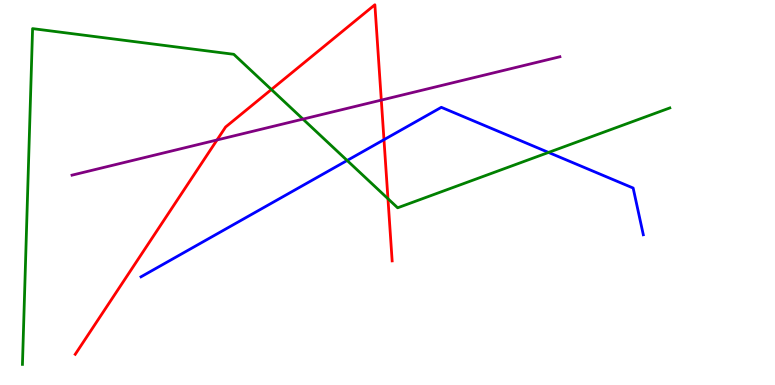[{'lines': ['blue', 'red'], 'intersections': [{'x': 4.95, 'y': 6.37}]}, {'lines': ['green', 'red'], 'intersections': [{'x': 3.5, 'y': 7.67}, {'x': 5.01, 'y': 4.84}]}, {'lines': ['purple', 'red'], 'intersections': [{'x': 2.8, 'y': 6.36}, {'x': 4.92, 'y': 7.4}]}, {'lines': ['blue', 'green'], 'intersections': [{'x': 4.48, 'y': 5.83}, {'x': 7.08, 'y': 6.04}]}, {'lines': ['blue', 'purple'], 'intersections': []}, {'lines': ['green', 'purple'], 'intersections': [{'x': 3.91, 'y': 6.91}]}]